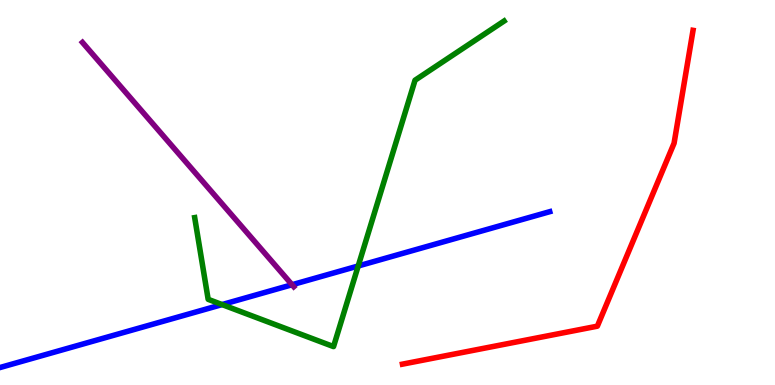[{'lines': ['blue', 'red'], 'intersections': []}, {'lines': ['green', 'red'], 'intersections': []}, {'lines': ['purple', 'red'], 'intersections': []}, {'lines': ['blue', 'green'], 'intersections': [{'x': 2.87, 'y': 2.09}, {'x': 4.62, 'y': 3.09}]}, {'lines': ['blue', 'purple'], 'intersections': [{'x': 3.77, 'y': 2.6}]}, {'lines': ['green', 'purple'], 'intersections': []}]